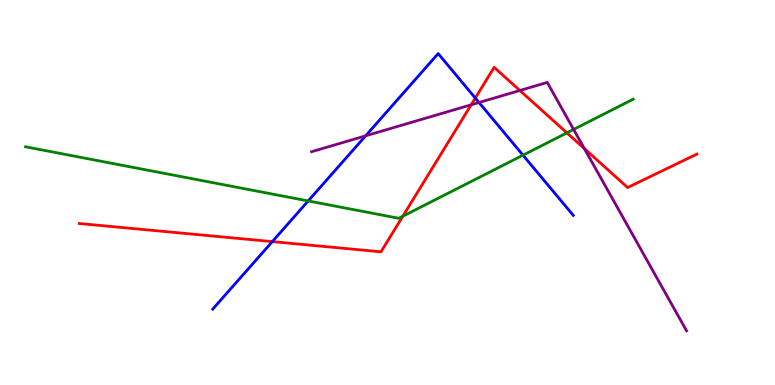[{'lines': ['blue', 'red'], 'intersections': [{'x': 3.51, 'y': 3.72}, {'x': 6.13, 'y': 7.45}]}, {'lines': ['green', 'red'], 'intersections': [{'x': 5.2, 'y': 4.38}, {'x': 7.32, 'y': 6.55}]}, {'lines': ['purple', 'red'], 'intersections': [{'x': 6.08, 'y': 7.28}, {'x': 6.71, 'y': 7.65}, {'x': 7.54, 'y': 6.14}]}, {'lines': ['blue', 'green'], 'intersections': [{'x': 3.98, 'y': 4.78}, {'x': 6.75, 'y': 5.97}]}, {'lines': ['blue', 'purple'], 'intersections': [{'x': 4.72, 'y': 6.47}, {'x': 6.18, 'y': 7.34}]}, {'lines': ['green', 'purple'], 'intersections': [{'x': 7.4, 'y': 6.64}]}]